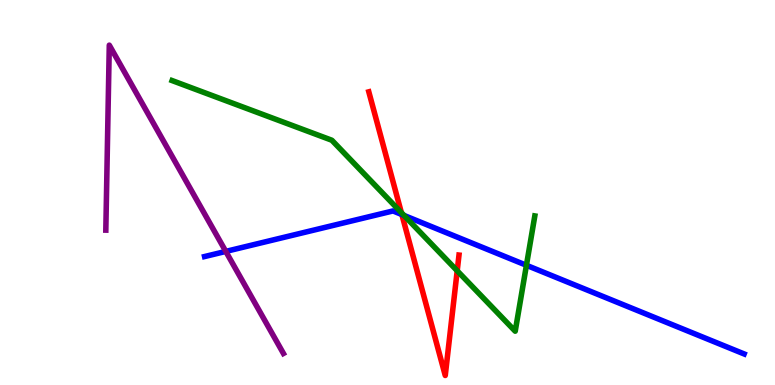[{'lines': ['blue', 'red'], 'intersections': [{'x': 5.19, 'y': 4.43}]}, {'lines': ['green', 'red'], 'intersections': [{'x': 5.18, 'y': 4.48}, {'x': 5.9, 'y': 2.97}]}, {'lines': ['purple', 'red'], 'intersections': []}, {'lines': ['blue', 'green'], 'intersections': [{'x': 5.21, 'y': 4.4}, {'x': 6.79, 'y': 3.11}]}, {'lines': ['blue', 'purple'], 'intersections': [{'x': 2.91, 'y': 3.47}]}, {'lines': ['green', 'purple'], 'intersections': []}]